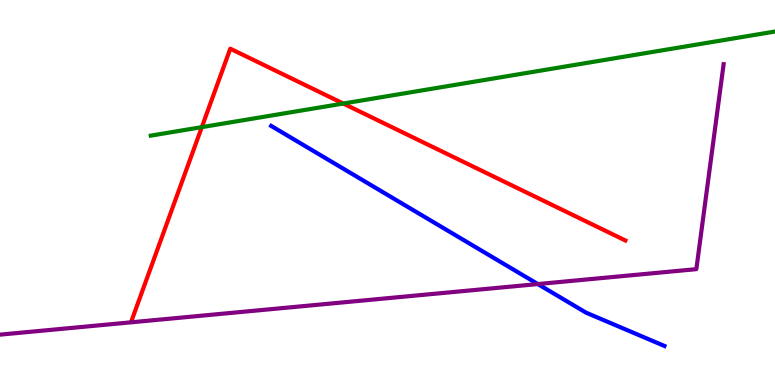[{'lines': ['blue', 'red'], 'intersections': []}, {'lines': ['green', 'red'], 'intersections': [{'x': 2.6, 'y': 6.7}, {'x': 4.43, 'y': 7.31}]}, {'lines': ['purple', 'red'], 'intersections': []}, {'lines': ['blue', 'green'], 'intersections': []}, {'lines': ['blue', 'purple'], 'intersections': [{'x': 6.94, 'y': 2.62}]}, {'lines': ['green', 'purple'], 'intersections': []}]